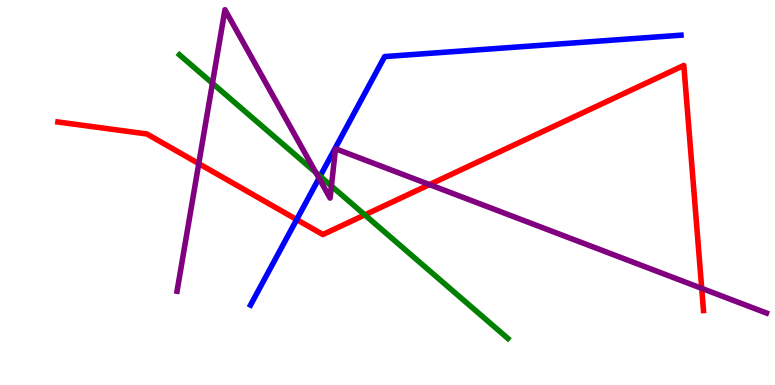[{'lines': ['blue', 'red'], 'intersections': [{'x': 3.83, 'y': 4.3}]}, {'lines': ['green', 'red'], 'intersections': [{'x': 4.71, 'y': 4.42}]}, {'lines': ['purple', 'red'], 'intersections': [{'x': 2.56, 'y': 5.75}, {'x': 5.54, 'y': 5.21}, {'x': 9.05, 'y': 2.51}]}, {'lines': ['blue', 'green'], 'intersections': [{'x': 4.13, 'y': 5.42}]}, {'lines': ['blue', 'purple'], 'intersections': [{'x': 4.12, 'y': 5.37}]}, {'lines': ['green', 'purple'], 'intersections': [{'x': 2.74, 'y': 7.84}, {'x': 4.08, 'y': 5.52}, {'x': 4.28, 'y': 5.17}]}]